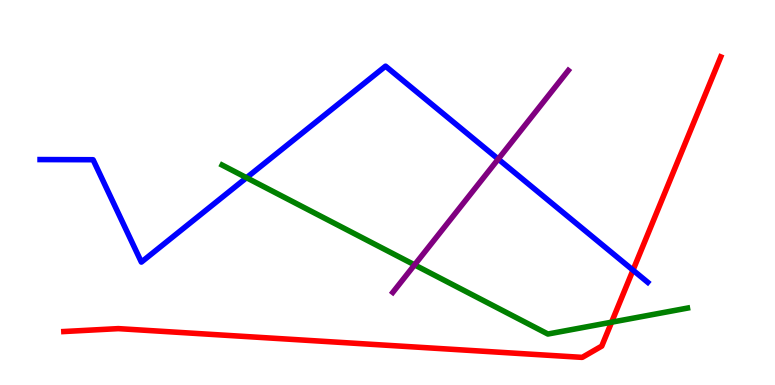[{'lines': ['blue', 'red'], 'intersections': [{'x': 8.17, 'y': 2.98}]}, {'lines': ['green', 'red'], 'intersections': [{'x': 7.89, 'y': 1.63}]}, {'lines': ['purple', 'red'], 'intersections': []}, {'lines': ['blue', 'green'], 'intersections': [{'x': 3.18, 'y': 5.38}]}, {'lines': ['blue', 'purple'], 'intersections': [{'x': 6.43, 'y': 5.87}]}, {'lines': ['green', 'purple'], 'intersections': [{'x': 5.35, 'y': 3.12}]}]